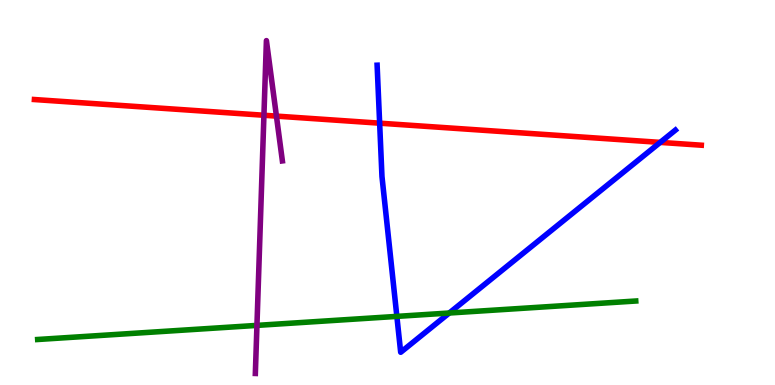[{'lines': ['blue', 'red'], 'intersections': [{'x': 4.9, 'y': 6.8}, {'x': 8.52, 'y': 6.3}]}, {'lines': ['green', 'red'], 'intersections': []}, {'lines': ['purple', 'red'], 'intersections': [{'x': 3.41, 'y': 7.01}, {'x': 3.57, 'y': 6.98}]}, {'lines': ['blue', 'green'], 'intersections': [{'x': 5.12, 'y': 1.78}, {'x': 5.8, 'y': 1.87}]}, {'lines': ['blue', 'purple'], 'intersections': []}, {'lines': ['green', 'purple'], 'intersections': [{'x': 3.32, 'y': 1.55}]}]